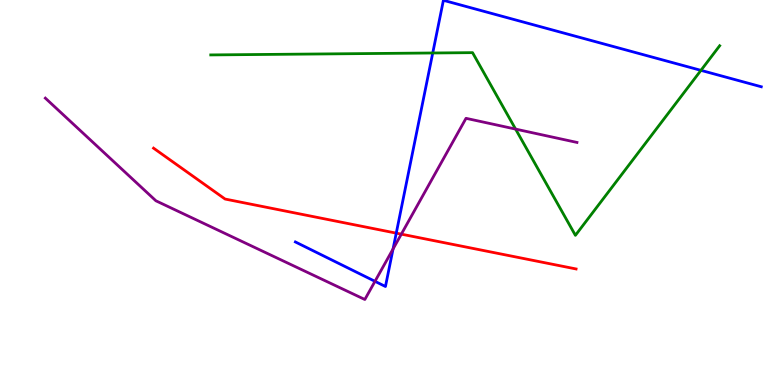[{'lines': ['blue', 'red'], 'intersections': [{'x': 5.11, 'y': 3.94}]}, {'lines': ['green', 'red'], 'intersections': []}, {'lines': ['purple', 'red'], 'intersections': [{'x': 5.18, 'y': 3.92}]}, {'lines': ['blue', 'green'], 'intersections': [{'x': 5.58, 'y': 8.62}, {'x': 9.04, 'y': 8.17}]}, {'lines': ['blue', 'purple'], 'intersections': [{'x': 4.84, 'y': 2.69}, {'x': 5.07, 'y': 3.53}]}, {'lines': ['green', 'purple'], 'intersections': [{'x': 6.65, 'y': 6.65}]}]